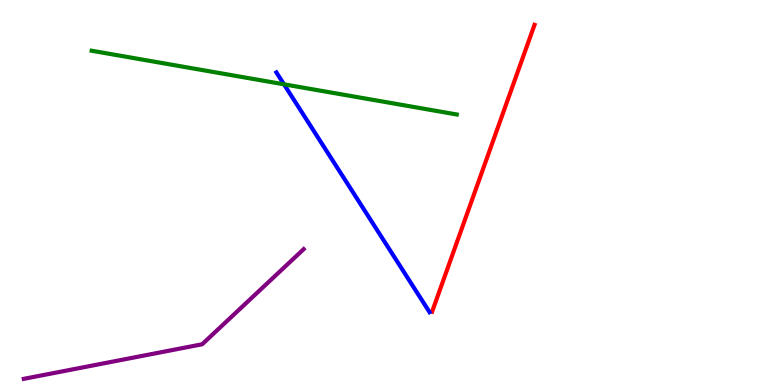[{'lines': ['blue', 'red'], 'intersections': []}, {'lines': ['green', 'red'], 'intersections': []}, {'lines': ['purple', 'red'], 'intersections': []}, {'lines': ['blue', 'green'], 'intersections': [{'x': 3.66, 'y': 7.81}]}, {'lines': ['blue', 'purple'], 'intersections': []}, {'lines': ['green', 'purple'], 'intersections': []}]